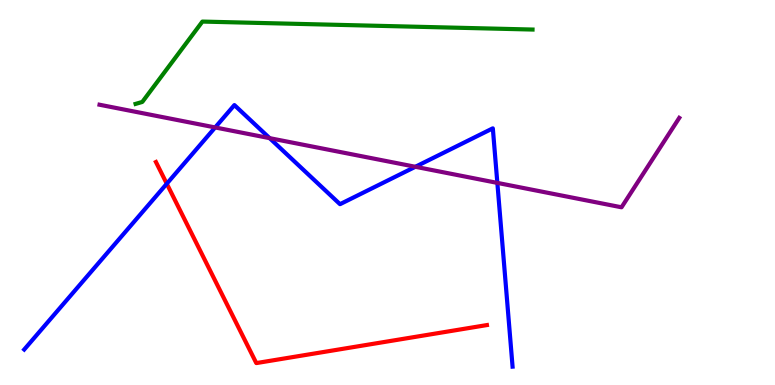[{'lines': ['blue', 'red'], 'intersections': [{'x': 2.15, 'y': 5.23}]}, {'lines': ['green', 'red'], 'intersections': []}, {'lines': ['purple', 'red'], 'intersections': []}, {'lines': ['blue', 'green'], 'intersections': []}, {'lines': ['blue', 'purple'], 'intersections': [{'x': 2.78, 'y': 6.69}, {'x': 3.48, 'y': 6.41}, {'x': 5.36, 'y': 5.67}, {'x': 6.42, 'y': 5.25}]}, {'lines': ['green', 'purple'], 'intersections': []}]